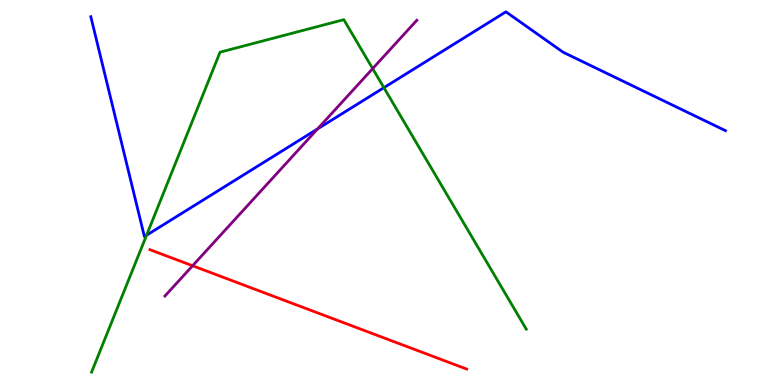[{'lines': ['blue', 'red'], 'intersections': []}, {'lines': ['green', 'red'], 'intersections': []}, {'lines': ['purple', 'red'], 'intersections': [{'x': 2.48, 'y': 3.1}]}, {'lines': ['blue', 'green'], 'intersections': [{'x': 1.89, 'y': 3.89}, {'x': 4.95, 'y': 7.72}]}, {'lines': ['blue', 'purple'], 'intersections': [{'x': 4.1, 'y': 6.65}]}, {'lines': ['green', 'purple'], 'intersections': [{'x': 4.81, 'y': 8.22}]}]